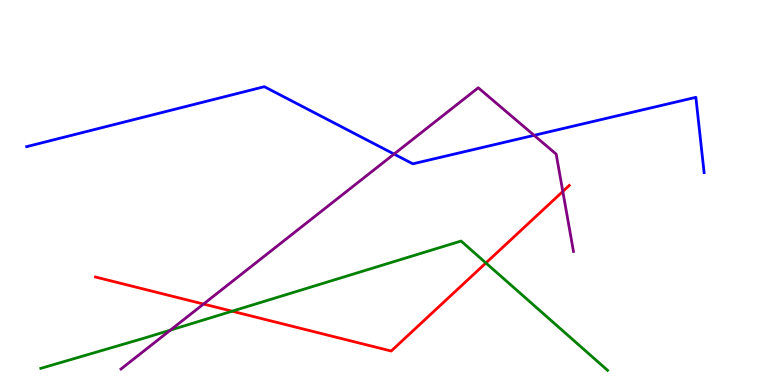[{'lines': ['blue', 'red'], 'intersections': []}, {'lines': ['green', 'red'], 'intersections': [{'x': 2.99, 'y': 1.92}, {'x': 6.27, 'y': 3.17}]}, {'lines': ['purple', 'red'], 'intersections': [{'x': 2.63, 'y': 2.1}, {'x': 7.26, 'y': 5.03}]}, {'lines': ['blue', 'green'], 'intersections': []}, {'lines': ['blue', 'purple'], 'intersections': [{'x': 5.08, 'y': 6.0}, {'x': 6.89, 'y': 6.49}]}, {'lines': ['green', 'purple'], 'intersections': [{'x': 2.2, 'y': 1.43}]}]